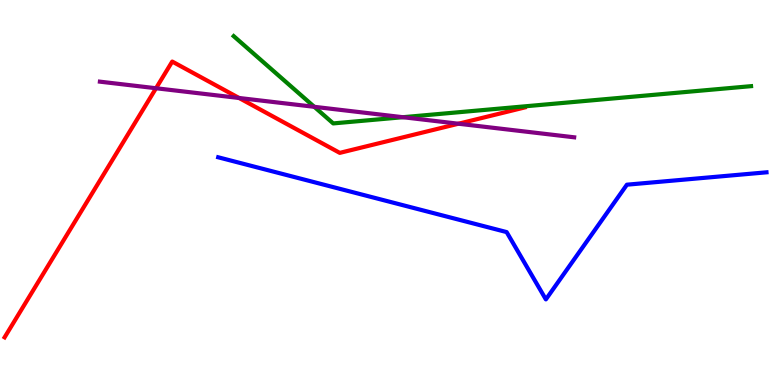[{'lines': ['blue', 'red'], 'intersections': []}, {'lines': ['green', 'red'], 'intersections': []}, {'lines': ['purple', 'red'], 'intersections': [{'x': 2.01, 'y': 7.71}, {'x': 3.08, 'y': 7.45}, {'x': 5.92, 'y': 6.79}]}, {'lines': ['blue', 'green'], 'intersections': []}, {'lines': ['blue', 'purple'], 'intersections': []}, {'lines': ['green', 'purple'], 'intersections': [{'x': 4.06, 'y': 7.23}, {'x': 5.2, 'y': 6.96}]}]